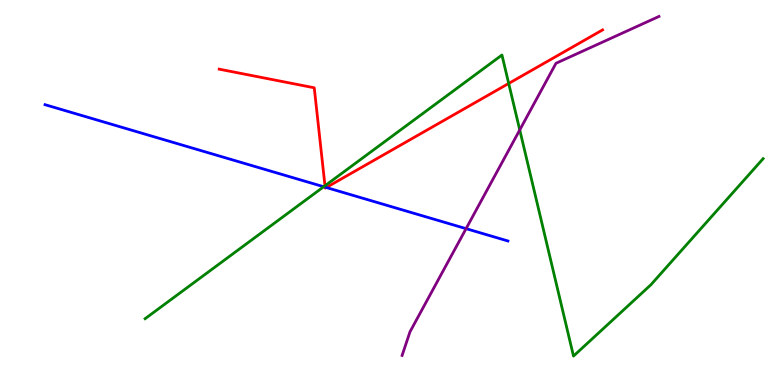[{'lines': ['blue', 'red'], 'intersections': [{'x': 4.2, 'y': 5.14}, {'x': 4.21, 'y': 5.13}]}, {'lines': ['green', 'red'], 'intersections': [{'x': 4.19, 'y': 5.17}, {'x': 6.56, 'y': 7.83}]}, {'lines': ['purple', 'red'], 'intersections': []}, {'lines': ['blue', 'green'], 'intersections': [{'x': 4.18, 'y': 5.15}]}, {'lines': ['blue', 'purple'], 'intersections': [{'x': 6.01, 'y': 4.06}]}, {'lines': ['green', 'purple'], 'intersections': [{'x': 6.71, 'y': 6.63}]}]